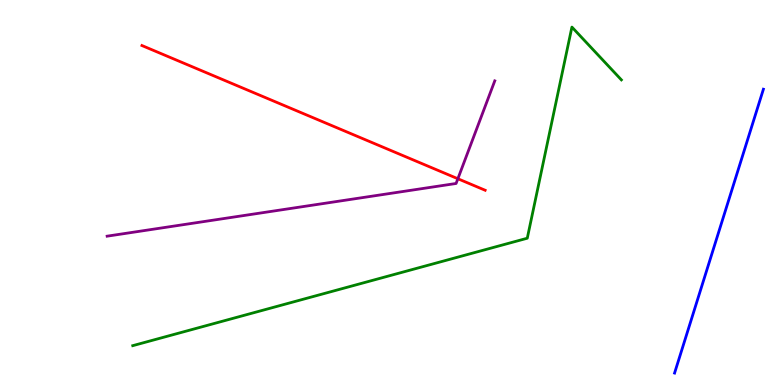[{'lines': ['blue', 'red'], 'intersections': []}, {'lines': ['green', 'red'], 'intersections': []}, {'lines': ['purple', 'red'], 'intersections': [{'x': 5.91, 'y': 5.36}]}, {'lines': ['blue', 'green'], 'intersections': []}, {'lines': ['blue', 'purple'], 'intersections': []}, {'lines': ['green', 'purple'], 'intersections': []}]